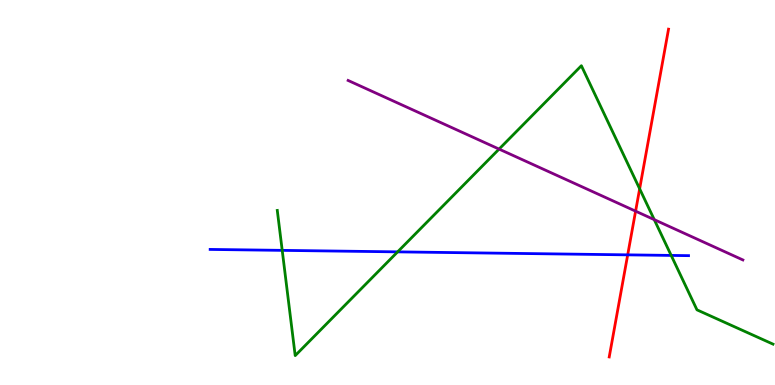[{'lines': ['blue', 'red'], 'intersections': [{'x': 8.1, 'y': 3.38}]}, {'lines': ['green', 'red'], 'intersections': [{'x': 8.25, 'y': 5.1}]}, {'lines': ['purple', 'red'], 'intersections': [{'x': 8.2, 'y': 4.52}]}, {'lines': ['blue', 'green'], 'intersections': [{'x': 3.64, 'y': 3.5}, {'x': 5.13, 'y': 3.46}, {'x': 8.66, 'y': 3.37}]}, {'lines': ['blue', 'purple'], 'intersections': []}, {'lines': ['green', 'purple'], 'intersections': [{'x': 6.44, 'y': 6.13}, {'x': 8.44, 'y': 4.3}]}]